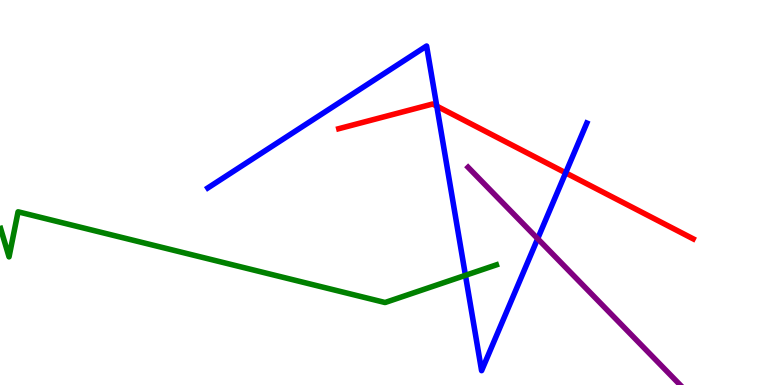[{'lines': ['blue', 'red'], 'intersections': [{'x': 5.64, 'y': 7.24}, {'x': 7.3, 'y': 5.51}]}, {'lines': ['green', 'red'], 'intersections': []}, {'lines': ['purple', 'red'], 'intersections': []}, {'lines': ['blue', 'green'], 'intersections': [{'x': 6.01, 'y': 2.85}]}, {'lines': ['blue', 'purple'], 'intersections': [{'x': 6.94, 'y': 3.8}]}, {'lines': ['green', 'purple'], 'intersections': []}]